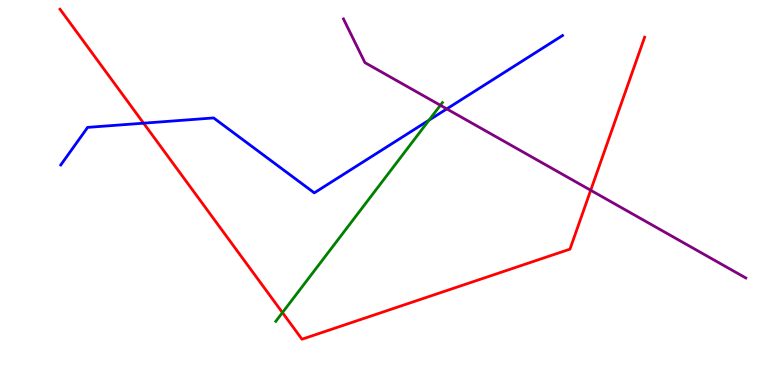[{'lines': ['blue', 'red'], 'intersections': [{'x': 1.85, 'y': 6.8}]}, {'lines': ['green', 'red'], 'intersections': [{'x': 3.64, 'y': 1.88}]}, {'lines': ['purple', 'red'], 'intersections': [{'x': 7.62, 'y': 5.06}]}, {'lines': ['blue', 'green'], 'intersections': [{'x': 5.54, 'y': 6.88}]}, {'lines': ['blue', 'purple'], 'intersections': [{'x': 5.76, 'y': 7.17}]}, {'lines': ['green', 'purple'], 'intersections': [{'x': 5.68, 'y': 7.27}]}]